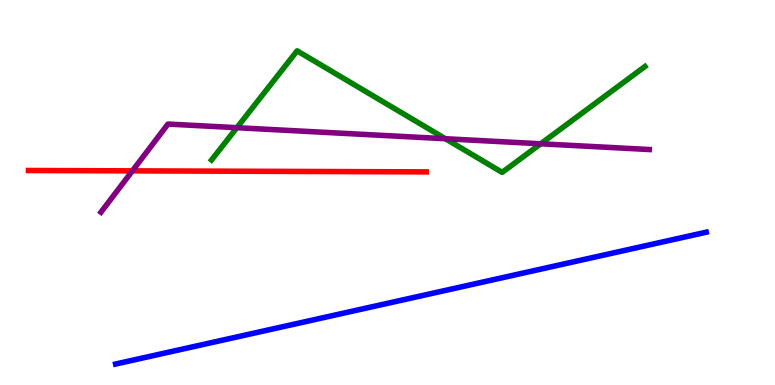[{'lines': ['blue', 'red'], 'intersections': []}, {'lines': ['green', 'red'], 'intersections': []}, {'lines': ['purple', 'red'], 'intersections': [{'x': 1.71, 'y': 5.56}]}, {'lines': ['blue', 'green'], 'intersections': []}, {'lines': ['blue', 'purple'], 'intersections': []}, {'lines': ['green', 'purple'], 'intersections': [{'x': 3.06, 'y': 6.68}, {'x': 5.75, 'y': 6.4}, {'x': 6.98, 'y': 6.27}]}]